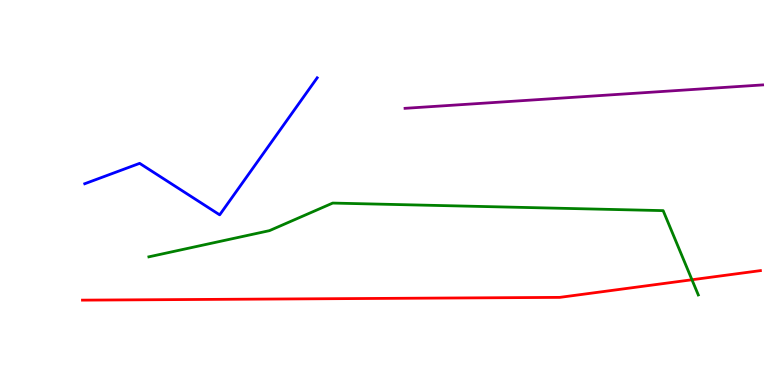[{'lines': ['blue', 'red'], 'intersections': []}, {'lines': ['green', 'red'], 'intersections': [{'x': 8.93, 'y': 2.73}]}, {'lines': ['purple', 'red'], 'intersections': []}, {'lines': ['blue', 'green'], 'intersections': []}, {'lines': ['blue', 'purple'], 'intersections': []}, {'lines': ['green', 'purple'], 'intersections': []}]